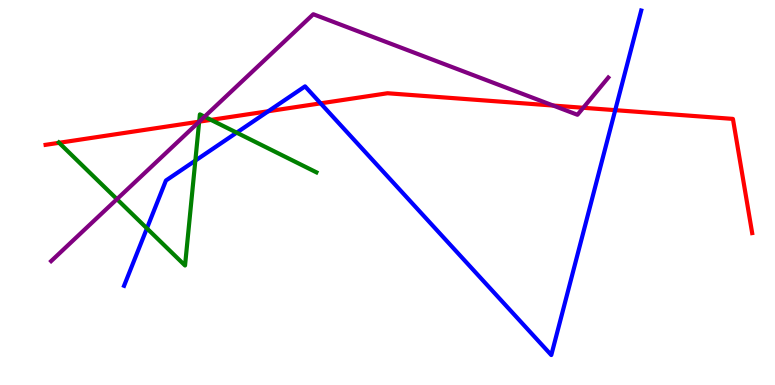[{'lines': ['blue', 'red'], 'intersections': [{'x': 3.46, 'y': 7.11}, {'x': 4.14, 'y': 7.32}, {'x': 7.94, 'y': 7.14}]}, {'lines': ['green', 'red'], 'intersections': [{'x': 0.763, 'y': 6.29}, {'x': 2.57, 'y': 6.84}, {'x': 2.72, 'y': 6.89}]}, {'lines': ['purple', 'red'], 'intersections': [{'x': 2.57, 'y': 6.84}, {'x': 7.14, 'y': 7.26}, {'x': 7.53, 'y': 7.2}]}, {'lines': ['blue', 'green'], 'intersections': [{'x': 1.9, 'y': 4.07}, {'x': 2.52, 'y': 5.83}, {'x': 3.05, 'y': 6.55}]}, {'lines': ['blue', 'purple'], 'intersections': []}, {'lines': ['green', 'purple'], 'intersections': [{'x': 1.51, 'y': 4.83}, {'x': 2.57, 'y': 6.84}, {'x': 2.64, 'y': 6.97}]}]